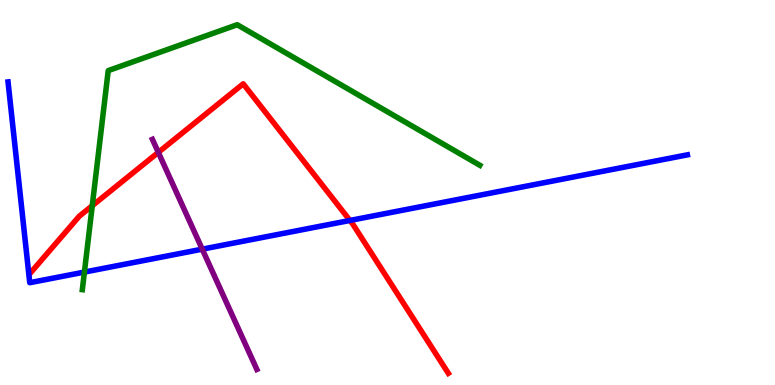[{'lines': ['blue', 'red'], 'intersections': [{'x': 4.52, 'y': 4.27}]}, {'lines': ['green', 'red'], 'intersections': [{'x': 1.19, 'y': 4.66}]}, {'lines': ['purple', 'red'], 'intersections': [{'x': 2.04, 'y': 6.04}]}, {'lines': ['blue', 'green'], 'intersections': [{'x': 1.09, 'y': 2.93}]}, {'lines': ['blue', 'purple'], 'intersections': [{'x': 2.61, 'y': 3.53}]}, {'lines': ['green', 'purple'], 'intersections': []}]